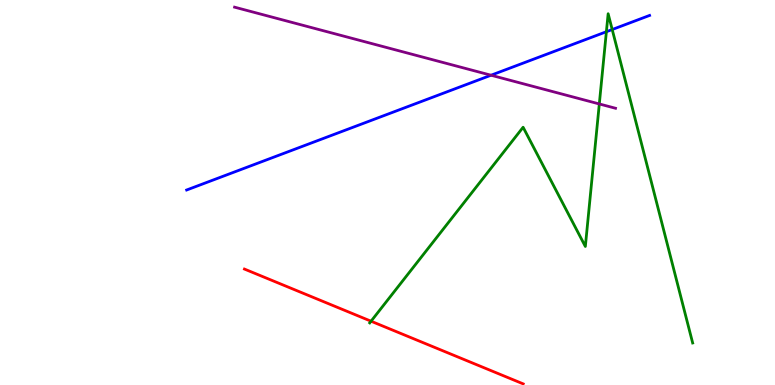[{'lines': ['blue', 'red'], 'intersections': []}, {'lines': ['green', 'red'], 'intersections': [{'x': 4.79, 'y': 1.66}]}, {'lines': ['purple', 'red'], 'intersections': []}, {'lines': ['blue', 'green'], 'intersections': [{'x': 7.82, 'y': 9.18}, {'x': 7.9, 'y': 9.23}]}, {'lines': ['blue', 'purple'], 'intersections': [{'x': 6.34, 'y': 8.05}]}, {'lines': ['green', 'purple'], 'intersections': [{'x': 7.73, 'y': 7.3}]}]